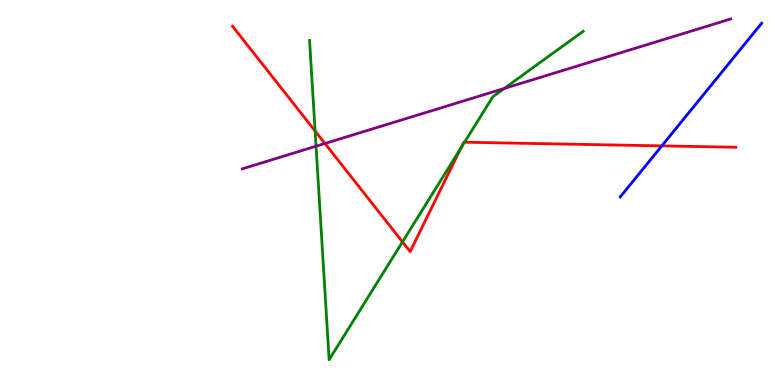[{'lines': ['blue', 'red'], 'intersections': [{'x': 8.54, 'y': 6.21}]}, {'lines': ['green', 'red'], 'intersections': [{'x': 4.07, 'y': 6.6}, {'x': 5.19, 'y': 3.72}, {'x': 5.95, 'y': 6.16}, {'x': 5.99, 'y': 6.31}]}, {'lines': ['purple', 'red'], 'intersections': [{'x': 4.19, 'y': 6.27}]}, {'lines': ['blue', 'green'], 'intersections': []}, {'lines': ['blue', 'purple'], 'intersections': []}, {'lines': ['green', 'purple'], 'intersections': [{'x': 4.08, 'y': 6.2}, {'x': 6.51, 'y': 7.7}]}]